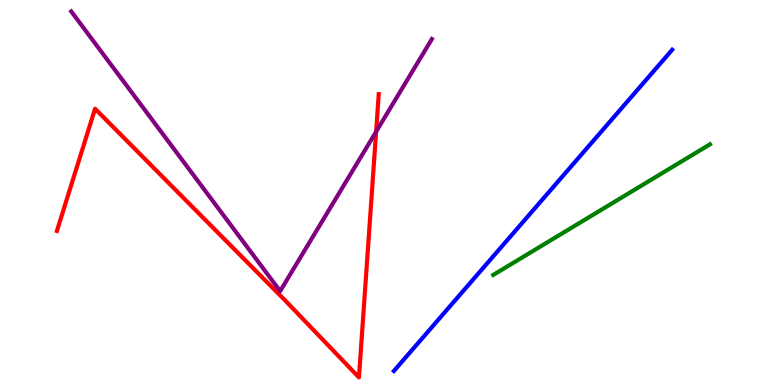[{'lines': ['blue', 'red'], 'intersections': []}, {'lines': ['green', 'red'], 'intersections': []}, {'lines': ['purple', 'red'], 'intersections': [{'x': 4.85, 'y': 6.58}]}, {'lines': ['blue', 'green'], 'intersections': []}, {'lines': ['blue', 'purple'], 'intersections': []}, {'lines': ['green', 'purple'], 'intersections': []}]